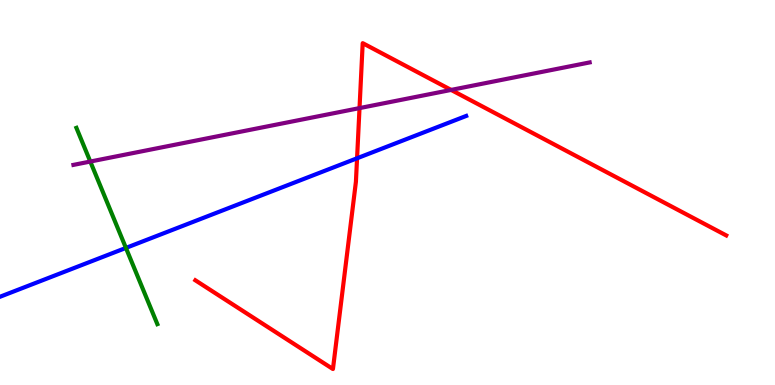[{'lines': ['blue', 'red'], 'intersections': [{'x': 4.61, 'y': 5.89}]}, {'lines': ['green', 'red'], 'intersections': []}, {'lines': ['purple', 'red'], 'intersections': [{'x': 4.64, 'y': 7.19}, {'x': 5.82, 'y': 7.66}]}, {'lines': ['blue', 'green'], 'intersections': [{'x': 1.62, 'y': 3.56}]}, {'lines': ['blue', 'purple'], 'intersections': []}, {'lines': ['green', 'purple'], 'intersections': [{'x': 1.17, 'y': 5.8}]}]